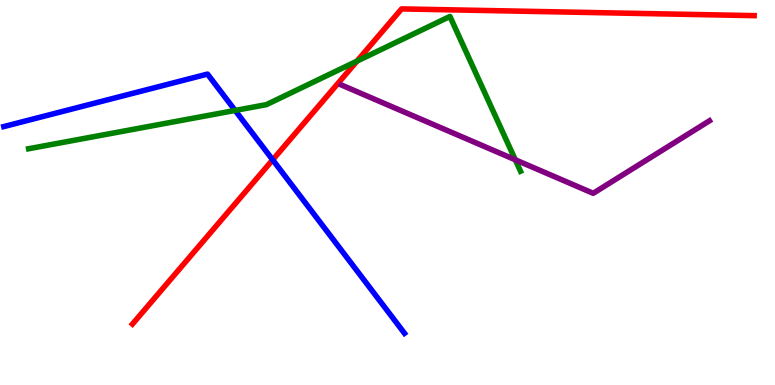[{'lines': ['blue', 'red'], 'intersections': [{'x': 3.52, 'y': 5.85}]}, {'lines': ['green', 'red'], 'intersections': [{'x': 4.61, 'y': 8.41}]}, {'lines': ['purple', 'red'], 'intersections': []}, {'lines': ['blue', 'green'], 'intersections': [{'x': 3.03, 'y': 7.13}]}, {'lines': ['blue', 'purple'], 'intersections': []}, {'lines': ['green', 'purple'], 'intersections': [{'x': 6.65, 'y': 5.85}]}]